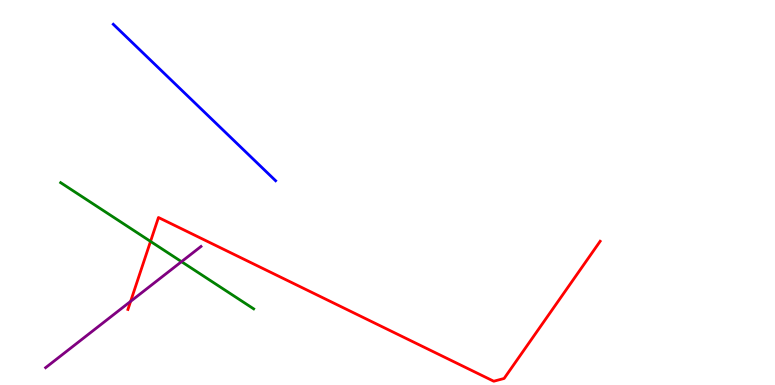[{'lines': ['blue', 'red'], 'intersections': []}, {'lines': ['green', 'red'], 'intersections': [{'x': 1.94, 'y': 3.73}]}, {'lines': ['purple', 'red'], 'intersections': [{'x': 1.69, 'y': 2.17}]}, {'lines': ['blue', 'green'], 'intersections': []}, {'lines': ['blue', 'purple'], 'intersections': []}, {'lines': ['green', 'purple'], 'intersections': [{'x': 2.34, 'y': 3.2}]}]